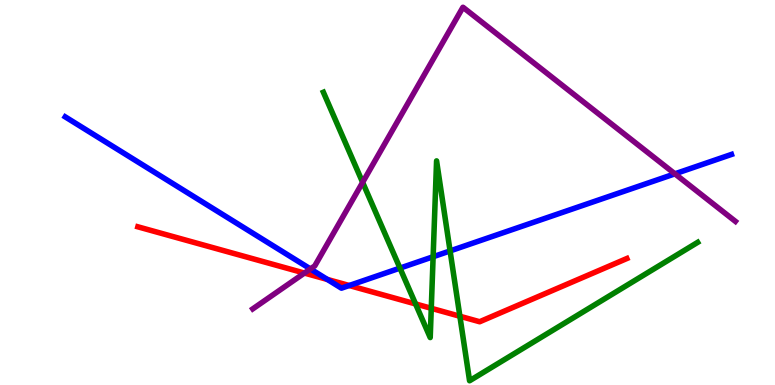[{'lines': ['blue', 'red'], 'intersections': [{'x': 4.22, 'y': 2.74}, {'x': 4.51, 'y': 2.58}]}, {'lines': ['green', 'red'], 'intersections': [{'x': 5.36, 'y': 2.11}, {'x': 5.56, 'y': 1.99}, {'x': 5.93, 'y': 1.79}]}, {'lines': ['purple', 'red'], 'intersections': [{'x': 3.93, 'y': 2.91}]}, {'lines': ['blue', 'green'], 'intersections': [{'x': 5.16, 'y': 3.04}, {'x': 5.59, 'y': 3.33}, {'x': 5.81, 'y': 3.48}]}, {'lines': ['blue', 'purple'], 'intersections': [{'x': 4.01, 'y': 3.02}, {'x': 8.71, 'y': 5.48}]}, {'lines': ['green', 'purple'], 'intersections': [{'x': 4.68, 'y': 5.26}]}]